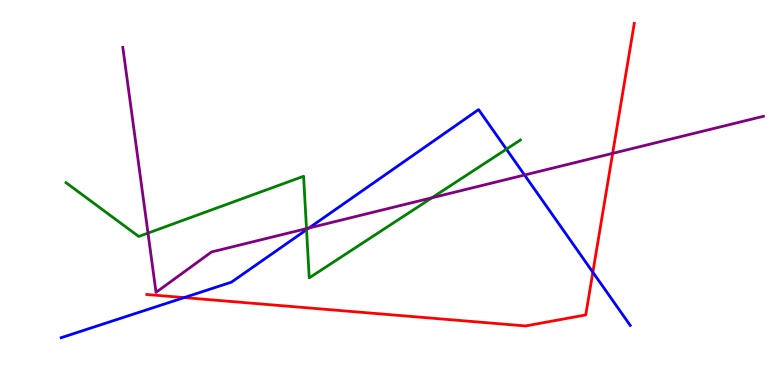[{'lines': ['blue', 'red'], 'intersections': [{'x': 2.38, 'y': 2.27}, {'x': 7.65, 'y': 2.93}]}, {'lines': ['green', 'red'], 'intersections': []}, {'lines': ['purple', 'red'], 'intersections': [{'x': 7.91, 'y': 6.02}]}, {'lines': ['blue', 'green'], 'intersections': [{'x': 3.96, 'y': 4.03}, {'x': 6.53, 'y': 6.13}]}, {'lines': ['blue', 'purple'], 'intersections': [{'x': 3.99, 'y': 4.08}, {'x': 6.77, 'y': 5.45}]}, {'lines': ['green', 'purple'], 'intersections': [{'x': 1.91, 'y': 3.95}, {'x': 3.95, 'y': 4.06}, {'x': 5.57, 'y': 4.86}]}]